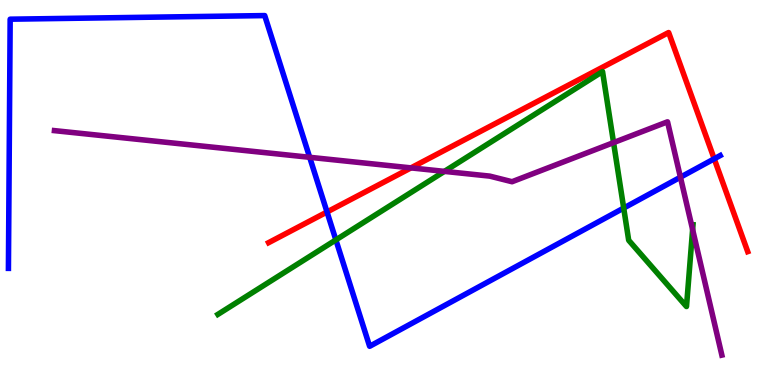[{'lines': ['blue', 'red'], 'intersections': [{'x': 4.22, 'y': 4.49}, {'x': 9.22, 'y': 5.87}]}, {'lines': ['green', 'red'], 'intersections': []}, {'lines': ['purple', 'red'], 'intersections': [{'x': 5.3, 'y': 5.64}]}, {'lines': ['blue', 'green'], 'intersections': [{'x': 4.33, 'y': 3.77}, {'x': 8.05, 'y': 4.6}]}, {'lines': ['blue', 'purple'], 'intersections': [{'x': 4.0, 'y': 5.91}, {'x': 8.78, 'y': 5.4}]}, {'lines': ['green', 'purple'], 'intersections': [{'x': 5.73, 'y': 5.55}, {'x': 7.92, 'y': 6.3}, {'x': 8.94, 'y': 4.04}]}]